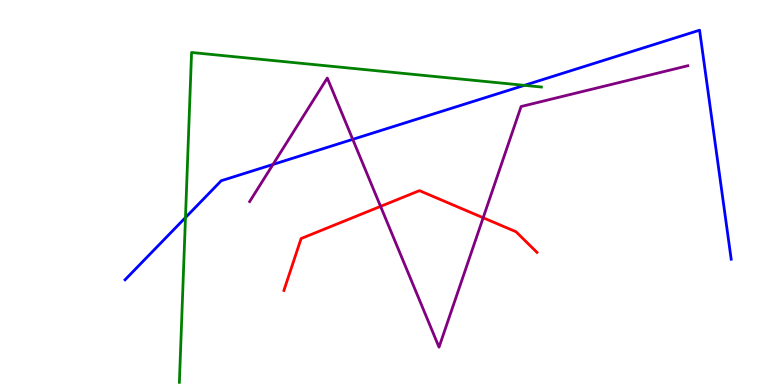[{'lines': ['blue', 'red'], 'intersections': []}, {'lines': ['green', 'red'], 'intersections': []}, {'lines': ['purple', 'red'], 'intersections': [{'x': 4.91, 'y': 4.64}, {'x': 6.23, 'y': 4.34}]}, {'lines': ['blue', 'green'], 'intersections': [{'x': 2.39, 'y': 4.35}, {'x': 6.77, 'y': 7.78}]}, {'lines': ['blue', 'purple'], 'intersections': [{'x': 3.52, 'y': 5.73}, {'x': 4.55, 'y': 6.38}]}, {'lines': ['green', 'purple'], 'intersections': []}]